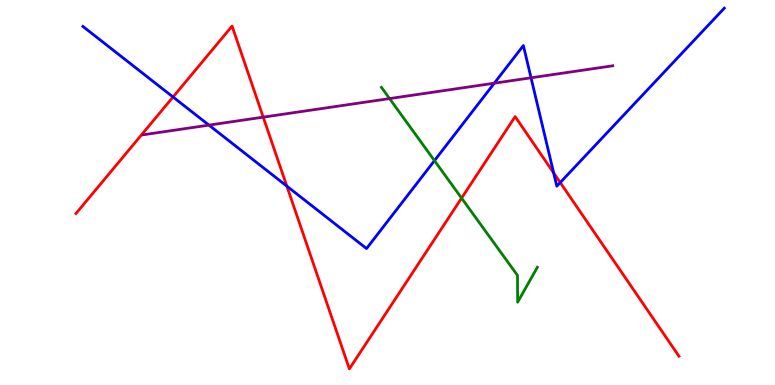[{'lines': ['blue', 'red'], 'intersections': [{'x': 2.23, 'y': 7.48}, {'x': 3.7, 'y': 5.17}, {'x': 7.14, 'y': 5.51}, {'x': 7.23, 'y': 5.26}]}, {'lines': ['green', 'red'], 'intersections': [{'x': 5.96, 'y': 4.85}]}, {'lines': ['purple', 'red'], 'intersections': [{'x': 3.4, 'y': 6.96}]}, {'lines': ['blue', 'green'], 'intersections': [{'x': 5.61, 'y': 5.83}]}, {'lines': ['blue', 'purple'], 'intersections': [{'x': 2.7, 'y': 6.75}, {'x': 6.38, 'y': 7.84}, {'x': 6.85, 'y': 7.98}]}, {'lines': ['green', 'purple'], 'intersections': [{'x': 5.03, 'y': 7.44}]}]